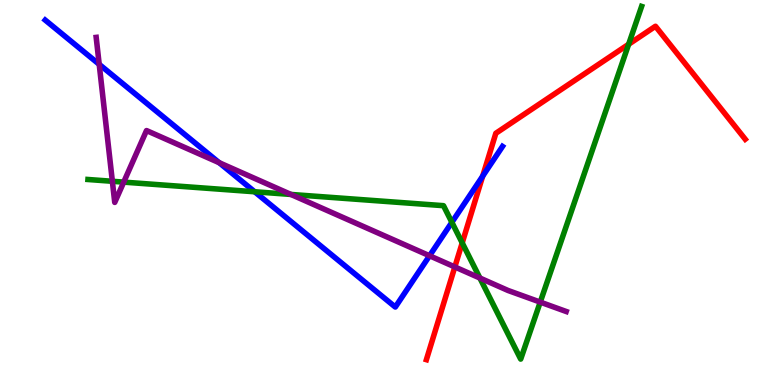[{'lines': ['blue', 'red'], 'intersections': [{'x': 6.23, 'y': 5.43}]}, {'lines': ['green', 'red'], 'intersections': [{'x': 5.96, 'y': 3.69}, {'x': 8.11, 'y': 8.85}]}, {'lines': ['purple', 'red'], 'intersections': [{'x': 5.87, 'y': 3.07}]}, {'lines': ['blue', 'green'], 'intersections': [{'x': 3.29, 'y': 5.02}, {'x': 5.83, 'y': 4.23}]}, {'lines': ['blue', 'purple'], 'intersections': [{'x': 1.28, 'y': 8.33}, {'x': 2.83, 'y': 5.77}, {'x': 5.54, 'y': 3.36}]}, {'lines': ['green', 'purple'], 'intersections': [{'x': 1.45, 'y': 5.29}, {'x': 1.6, 'y': 5.27}, {'x': 3.75, 'y': 4.95}, {'x': 6.19, 'y': 2.78}, {'x': 6.97, 'y': 2.15}]}]